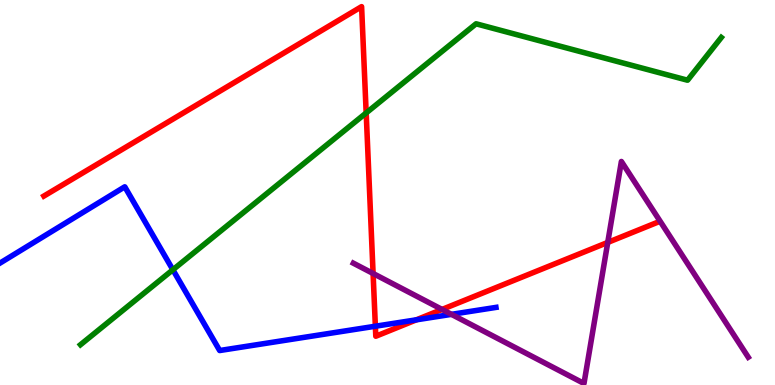[{'lines': ['blue', 'red'], 'intersections': [{'x': 4.84, 'y': 1.53}, {'x': 5.37, 'y': 1.69}]}, {'lines': ['green', 'red'], 'intersections': [{'x': 4.72, 'y': 7.07}]}, {'lines': ['purple', 'red'], 'intersections': [{'x': 4.81, 'y': 2.9}, {'x': 5.7, 'y': 1.96}, {'x': 7.84, 'y': 3.7}]}, {'lines': ['blue', 'green'], 'intersections': [{'x': 2.23, 'y': 2.99}]}, {'lines': ['blue', 'purple'], 'intersections': [{'x': 5.83, 'y': 1.84}]}, {'lines': ['green', 'purple'], 'intersections': []}]